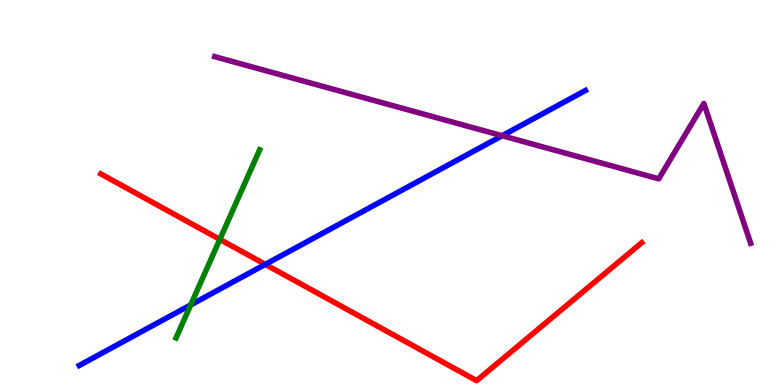[{'lines': ['blue', 'red'], 'intersections': [{'x': 3.42, 'y': 3.13}]}, {'lines': ['green', 'red'], 'intersections': [{'x': 2.84, 'y': 3.78}]}, {'lines': ['purple', 'red'], 'intersections': []}, {'lines': ['blue', 'green'], 'intersections': [{'x': 2.46, 'y': 2.08}]}, {'lines': ['blue', 'purple'], 'intersections': [{'x': 6.48, 'y': 6.47}]}, {'lines': ['green', 'purple'], 'intersections': []}]